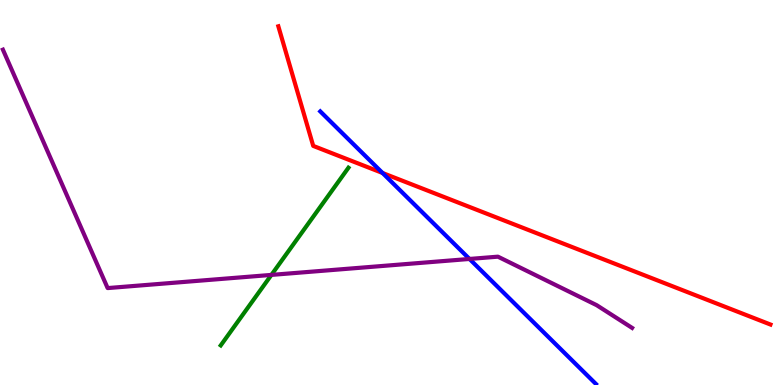[{'lines': ['blue', 'red'], 'intersections': [{'x': 4.94, 'y': 5.51}]}, {'lines': ['green', 'red'], 'intersections': []}, {'lines': ['purple', 'red'], 'intersections': []}, {'lines': ['blue', 'green'], 'intersections': []}, {'lines': ['blue', 'purple'], 'intersections': [{'x': 6.06, 'y': 3.27}]}, {'lines': ['green', 'purple'], 'intersections': [{'x': 3.5, 'y': 2.86}]}]